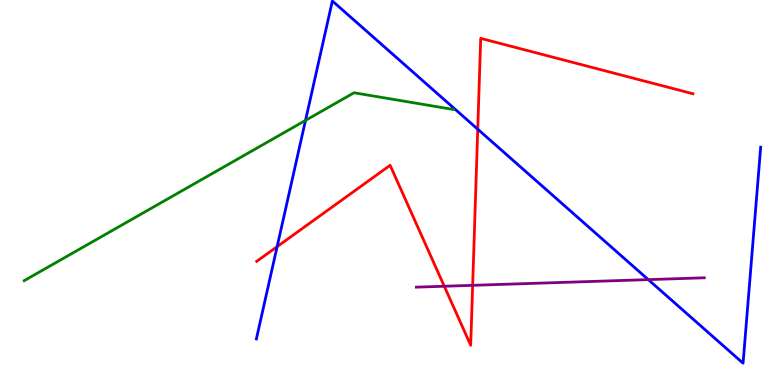[{'lines': ['blue', 'red'], 'intersections': [{'x': 3.58, 'y': 3.59}, {'x': 6.16, 'y': 6.64}]}, {'lines': ['green', 'red'], 'intersections': []}, {'lines': ['purple', 'red'], 'intersections': [{'x': 5.73, 'y': 2.56}, {'x': 6.1, 'y': 2.59}]}, {'lines': ['blue', 'green'], 'intersections': [{'x': 3.94, 'y': 6.87}]}, {'lines': ['blue', 'purple'], 'intersections': [{'x': 8.36, 'y': 2.74}]}, {'lines': ['green', 'purple'], 'intersections': []}]